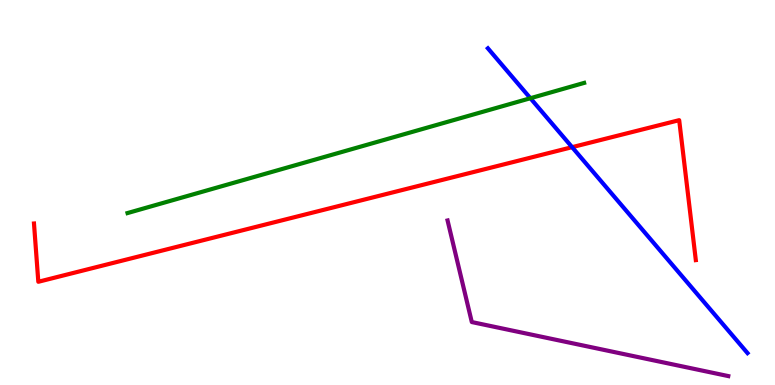[{'lines': ['blue', 'red'], 'intersections': [{'x': 7.38, 'y': 6.18}]}, {'lines': ['green', 'red'], 'intersections': []}, {'lines': ['purple', 'red'], 'intersections': []}, {'lines': ['blue', 'green'], 'intersections': [{'x': 6.84, 'y': 7.45}]}, {'lines': ['blue', 'purple'], 'intersections': []}, {'lines': ['green', 'purple'], 'intersections': []}]